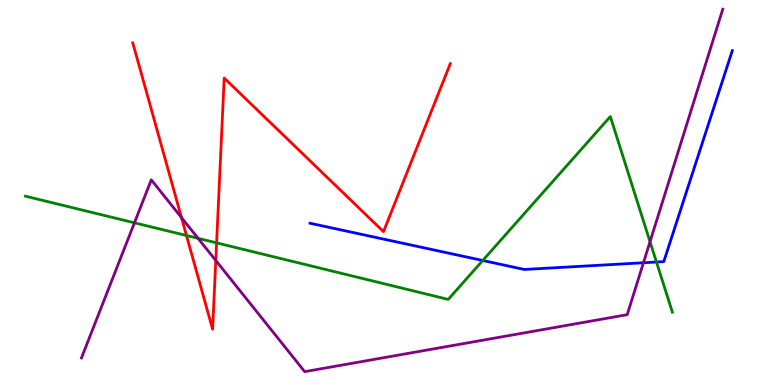[{'lines': ['blue', 'red'], 'intersections': []}, {'lines': ['green', 'red'], 'intersections': [{'x': 2.41, 'y': 3.88}, {'x': 2.79, 'y': 3.69}]}, {'lines': ['purple', 'red'], 'intersections': [{'x': 2.34, 'y': 4.35}, {'x': 2.78, 'y': 3.23}]}, {'lines': ['blue', 'green'], 'intersections': [{'x': 6.23, 'y': 3.23}, {'x': 8.47, 'y': 3.19}]}, {'lines': ['blue', 'purple'], 'intersections': [{'x': 8.3, 'y': 3.17}]}, {'lines': ['green', 'purple'], 'intersections': [{'x': 1.73, 'y': 4.21}, {'x': 2.56, 'y': 3.81}, {'x': 8.39, 'y': 3.72}]}]